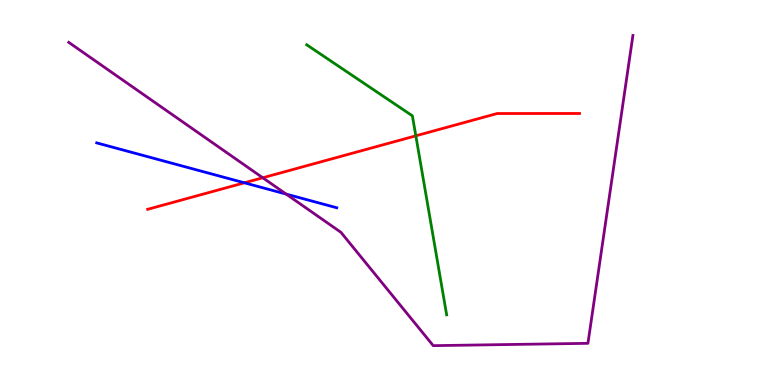[{'lines': ['blue', 'red'], 'intersections': [{'x': 3.15, 'y': 5.25}]}, {'lines': ['green', 'red'], 'intersections': [{'x': 5.37, 'y': 6.47}]}, {'lines': ['purple', 'red'], 'intersections': [{'x': 3.39, 'y': 5.38}]}, {'lines': ['blue', 'green'], 'intersections': []}, {'lines': ['blue', 'purple'], 'intersections': [{'x': 3.69, 'y': 4.96}]}, {'lines': ['green', 'purple'], 'intersections': []}]